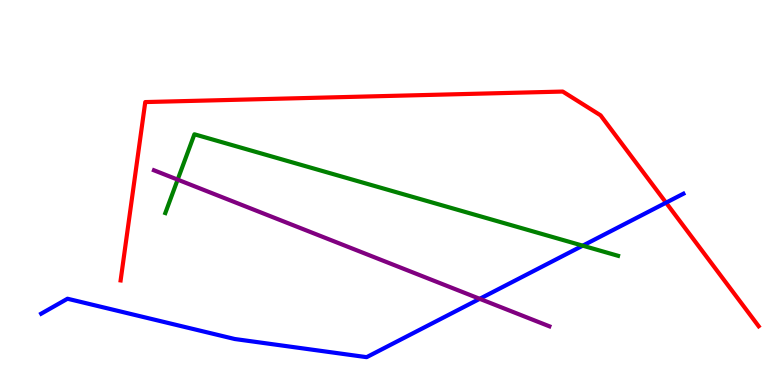[{'lines': ['blue', 'red'], 'intersections': [{'x': 8.59, 'y': 4.74}]}, {'lines': ['green', 'red'], 'intersections': []}, {'lines': ['purple', 'red'], 'intersections': []}, {'lines': ['blue', 'green'], 'intersections': [{'x': 7.52, 'y': 3.62}]}, {'lines': ['blue', 'purple'], 'intersections': [{'x': 6.19, 'y': 2.24}]}, {'lines': ['green', 'purple'], 'intersections': [{'x': 2.29, 'y': 5.33}]}]